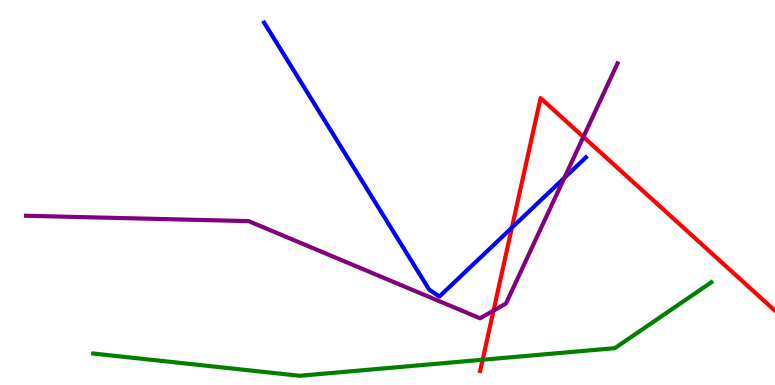[{'lines': ['blue', 'red'], 'intersections': [{'x': 6.61, 'y': 4.09}]}, {'lines': ['green', 'red'], 'intersections': [{'x': 6.23, 'y': 0.656}]}, {'lines': ['purple', 'red'], 'intersections': [{'x': 6.37, 'y': 1.93}, {'x': 7.53, 'y': 6.44}]}, {'lines': ['blue', 'green'], 'intersections': []}, {'lines': ['blue', 'purple'], 'intersections': [{'x': 7.28, 'y': 5.38}]}, {'lines': ['green', 'purple'], 'intersections': []}]